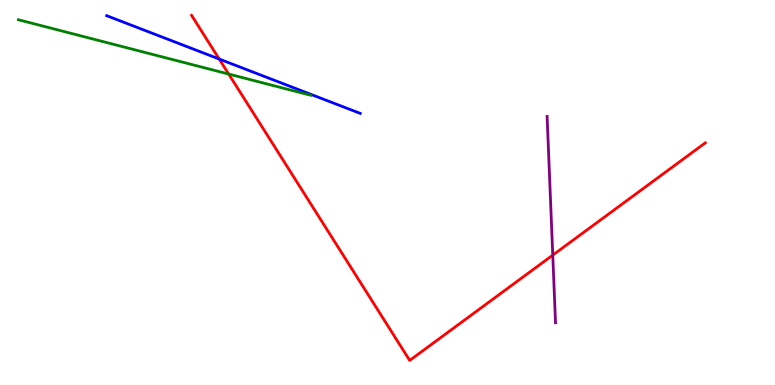[{'lines': ['blue', 'red'], 'intersections': [{'x': 2.83, 'y': 8.47}]}, {'lines': ['green', 'red'], 'intersections': [{'x': 2.95, 'y': 8.08}]}, {'lines': ['purple', 'red'], 'intersections': [{'x': 7.13, 'y': 3.37}]}, {'lines': ['blue', 'green'], 'intersections': []}, {'lines': ['blue', 'purple'], 'intersections': []}, {'lines': ['green', 'purple'], 'intersections': []}]